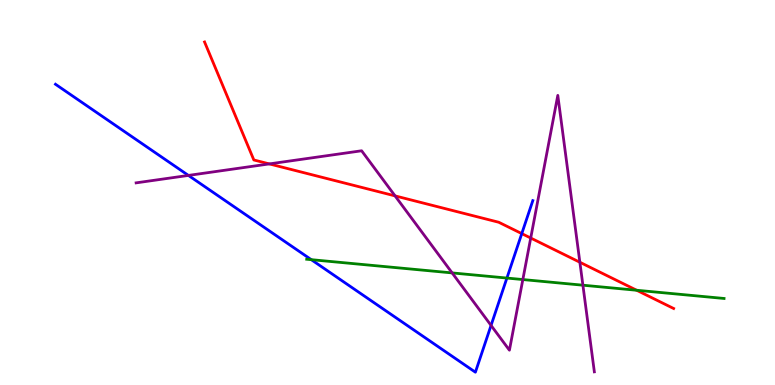[{'lines': ['blue', 'red'], 'intersections': [{'x': 6.73, 'y': 3.93}]}, {'lines': ['green', 'red'], 'intersections': [{'x': 8.21, 'y': 2.46}]}, {'lines': ['purple', 'red'], 'intersections': [{'x': 3.48, 'y': 5.74}, {'x': 5.1, 'y': 4.91}, {'x': 6.85, 'y': 3.82}, {'x': 7.48, 'y': 3.19}]}, {'lines': ['blue', 'green'], 'intersections': [{'x': 4.02, 'y': 3.26}, {'x': 6.54, 'y': 2.78}]}, {'lines': ['blue', 'purple'], 'intersections': [{'x': 2.43, 'y': 5.44}, {'x': 6.34, 'y': 1.55}]}, {'lines': ['green', 'purple'], 'intersections': [{'x': 5.83, 'y': 2.91}, {'x': 6.75, 'y': 2.74}, {'x': 7.52, 'y': 2.59}]}]